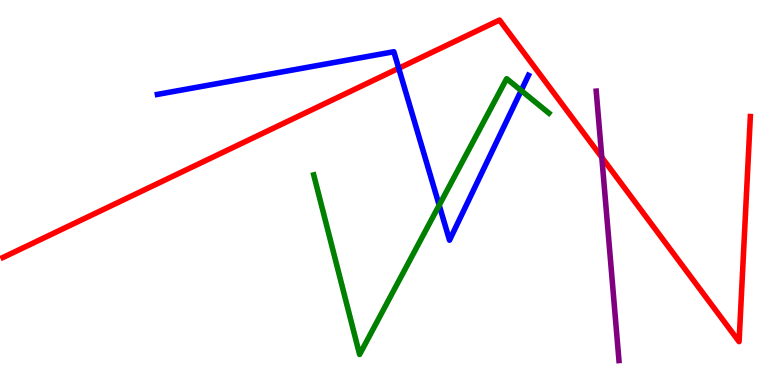[{'lines': ['blue', 'red'], 'intersections': [{'x': 5.14, 'y': 8.23}]}, {'lines': ['green', 'red'], 'intersections': []}, {'lines': ['purple', 'red'], 'intersections': [{'x': 7.77, 'y': 5.91}]}, {'lines': ['blue', 'green'], 'intersections': [{'x': 5.67, 'y': 4.67}, {'x': 6.73, 'y': 7.65}]}, {'lines': ['blue', 'purple'], 'intersections': []}, {'lines': ['green', 'purple'], 'intersections': []}]